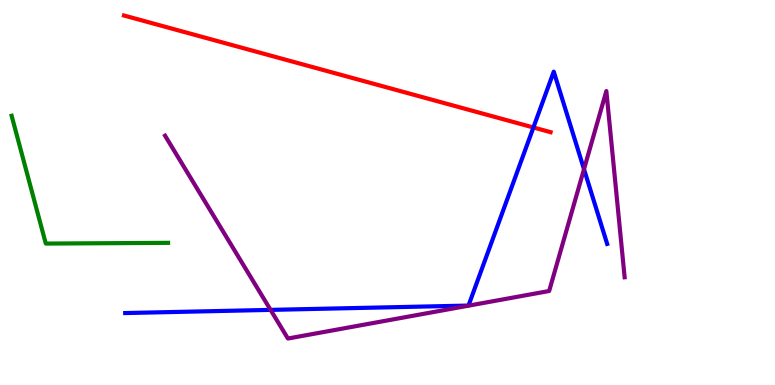[{'lines': ['blue', 'red'], 'intersections': [{'x': 6.88, 'y': 6.69}]}, {'lines': ['green', 'red'], 'intersections': []}, {'lines': ['purple', 'red'], 'intersections': []}, {'lines': ['blue', 'green'], 'intersections': []}, {'lines': ['blue', 'purple'], 'intersections': [{'x': 3.49, 'y': 1.95}, {'x': 7.54, 'y': 5.61}]}, {'lines': ['green', 'purple'], 'intersections': []}]